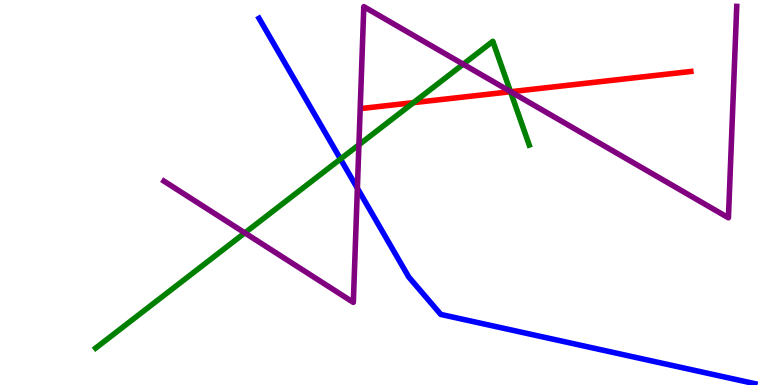[{'lines': ['blue', 'red'], 'intersections': []}, {'lines': ['green', 'red'], 'intersections': [{'x': 5.33, 'y': 7.33}, {'x': 6.59, 'y': 7.62}]}, {'lines': ['purple', 'red'], 'intersections': [{'x': 6.59, 'y': 7.62}]}, {'lines': ['blue', 'green'], 'intersections': [{'x': 4.39, 'y': 5.87}]}, {'lines': ['blue', 'purple'], 'intersections': [{'x': 4.61, 'y': 5.11}]}, {'lines': ['green', 'purple'], 'intersections': [{'x': 3.16, 'y': 3.95}, {'x': 4.63, 'y': 6.24}, {'x': 5.98, 'y': 8.33}, {'x': 6.59, 'y': 7.62}]}]